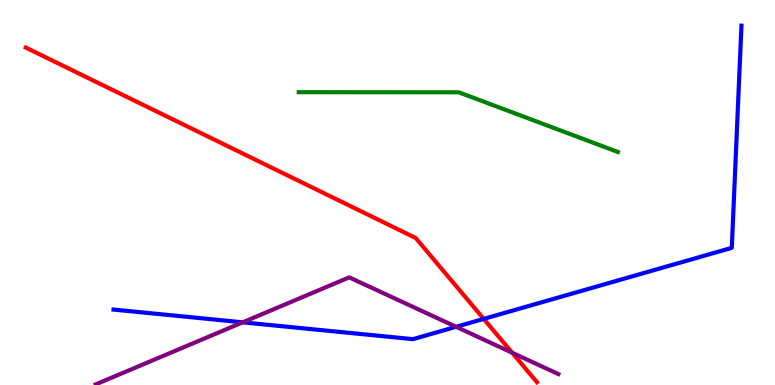[{'lines': ['blue', 'red'], 'intersections': [{'x': 6.24, 'y': 1.72}]}, {'lines': ['green', 'red'], 'intersections': []}, {'lines': ['purple', 'red'], 'intersections': [{'x': 6.61, 'y': 0.838}]}, {'lines': ['blue', 'green'], 'intersections': []}, {'lines': ['blue', 'purple'], 'intersections': [{'x': 3.13, 'y': 1.63}, {'x': 5.89, 'y': 1.51}]}, {'lines': ['green', 'purple'], 'intersections': []}]